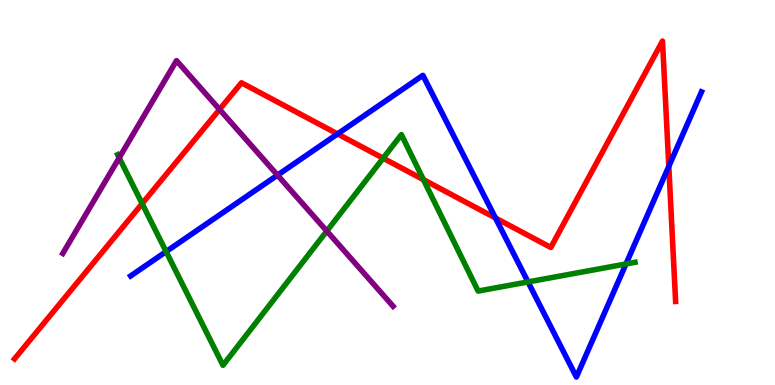[{'lines': ['blue', 'red'], 'intersections': [{'x': 4.36, 'y': 6.52}, {'x': 6.39, 'y': 4.34}, {'x': 8.63, 'y': 5.68}]}, {'lines': ['green', 'red'], 'intersections': [{'x': 1.83, 'y': 4.71}, {'x': 4.94, 'y': 5.89}, {'x': 5.46, 'y': 5.33}]}, {'lines': ['purple', 'red'], 'intersections': [{'x': 2.83, 'y': 7.16}]}, {'lines': ['blue', 'green'], 'intersections': [{'x': 2.14, 'y': 3.46}, {'x': 6.81, 'y': 2.68}, {'x': 8.08, 'y': 3.14}]}, {'lines': ['blue', 'purple'], 'intersections': [{'x': 3.58, 'y': 5.45}]}, {'lines': ['green', 'purple'], 'intersections': [{'x': 1.54, 'y': 5.9}, {'x': 4.22, 'y': 4.0}]}]